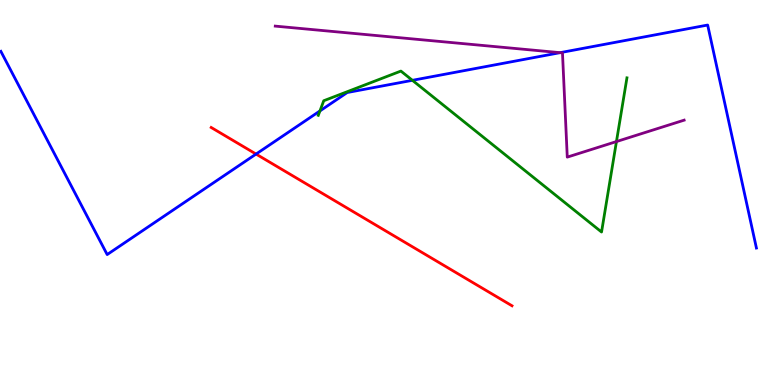[{'lines': ['blue', 'red'], 'intersections': [{'x': 3.3, 'y': 6.0}]}, {'lines': ['green', 'red'], 'intersections': []}, {'lines': ['purple', 'red'], 'intersections': []}, {'lines': ['blue', 'green'], 'intersections': [{'x': 4.13, 'y': 7.12}, {'x': 5.32, 'y': 7.91}]}, {'lines': ['blue', 'purple'], 'intersections': [{'x': 7.23, 'y': 8.63}]}, {'lines': ['green', 'purple'], 'intersections': [{'x': 7.95, 'y': 6.32}]}]